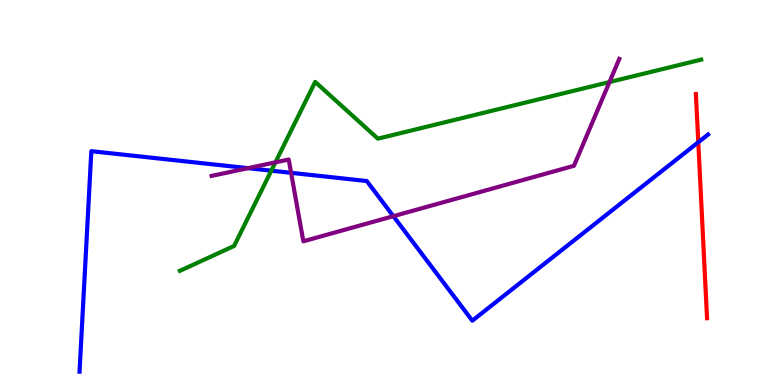[{'lines': ['blue', 'red'], 'intersections': [{'x': 9.01, 'y': 6.31}]}, {'lines': ['green', 'red'], 'intersections': []}, {'lines': ['purple', 'red'], 'intersections': []}, {'lines': ['blue', 'green'], 'intersections': [{'x': 3.5, 'y': 5.57}]}, {'lines': ['blue', 'purple'], 'intersections': [{'x': 3.2, 'y': 5.63}, {'x': 3.76, 'y': 5.51}, {'x': 5.08, 'y': 4.38}]}, {'lines': ['green', 'purple'], 'intersections': [{'x': 3.55, 'y': 5.78}, {'x': 7.86, 'y': 7.87}]}]